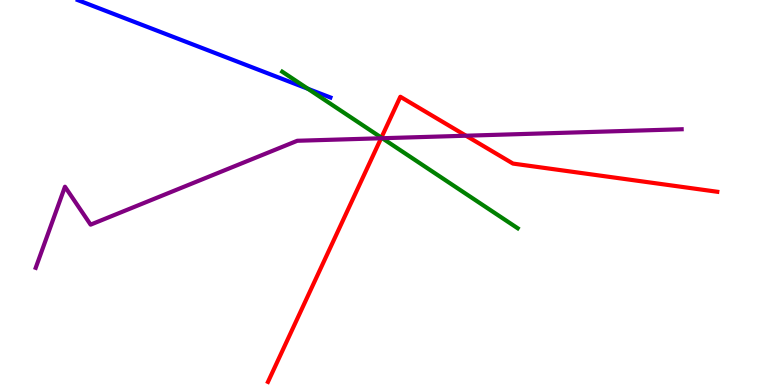[{'lines': ['blue', 'red'], 'intersections': []}, {'lines': ['green', 'red'], 'intersections': [{'x': 4.92, 'y': 6.43}]}, {'lines': ['purple', 'red'], 'intersections': [{'x': 4.92, 'y': 6.41}, {'x': 6.01, 'y': 6.47}]}, {'lines': ['blue', 'green'], 'intersections': [{'x': 3.97, 'y': 7.69}]}, {'lines': ['blue', 'purple'], 'intersections': []}, {'lines': ['green', 'purple'], 'intersections': [{'x': 4.93, 'y': 6.41}]}]